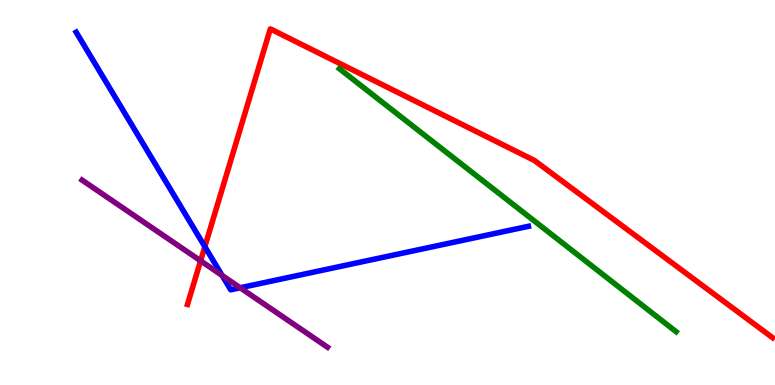[{'lines': ['blue', 'red'], 'intersections': [{'x': 2.64, 'y': 3.59}]}, {'lines': ['green', 'red'], 'intersections': []}, {'lines': ['purple', 'red'], 'intersections': [{'x': 2.59, 'y': 3.23}]}, {'lines': ['blue', 'green'], 'intersections': []}, {'lines': ['blue', 'purple'], 'intersections': [{'x': 2.87, 'y': 2.85}, {'x': 3.1, 'y': 2.53}]}, {'lines': ['green', 'purple'], 'intersections': []}]